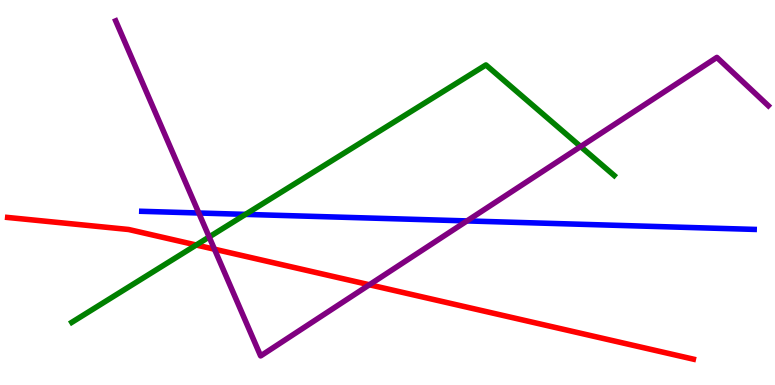[{'lines': ['blue', 'red'], 'intersections': []}, {'lines': ['green', 'red'], 'intersections': [{'x': 2.53, 'y': 3.64}]}, {'lines': ['purple', 'red'], 'intersections': [{'x': 2.77, 'y': 3.53}, {'x': 4.77, 'y': 2.6}]}, {'lines': ['blue', 'green'], 'intersections': [{'x': 3.17, 'y': 4.43}]}, {'lines': ['blue', 'purple'], 'intersections': [{'x': 2.57, 'y': 4.47}, {'x': 6.03, 'y': 4.26}]}, {'lines': ['green', 'purple'], 'intersections': [{'x': 2.7, 'y': 3.85}, {'x': 7.49, 'y': 6.19}]}]